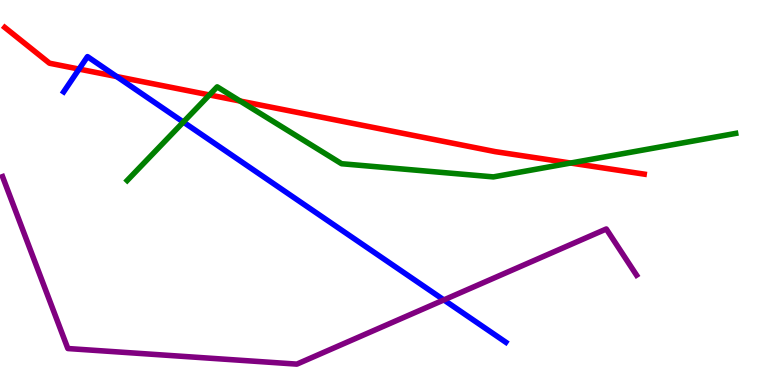[{'lines': ['blue', 'red'], 'intersections': [{'x': 1.02, 'y': 8.21}, {'x': 1.51, 'y': 8.01}]}, {'lines': ['green', 'red'], 'intersections': [{'x': 2.7, 'y': 7.53}, {'x': 3.1, 'y': 7.38}, {'x': 7.36, 'y': 5.77}]}, {'lines': ['purple', 'red'], 'intersections': []}, {'lines': ['blue', 'green'], 'intersections': [{'x': 2.37, 'y': 6.83}]}, {'lines': ['blue', 'purple'], 'intersections': [{'x': 5.73, 'y': 2.21}]}, {'lines': ['green', 'purple'], 'intersections': []}]